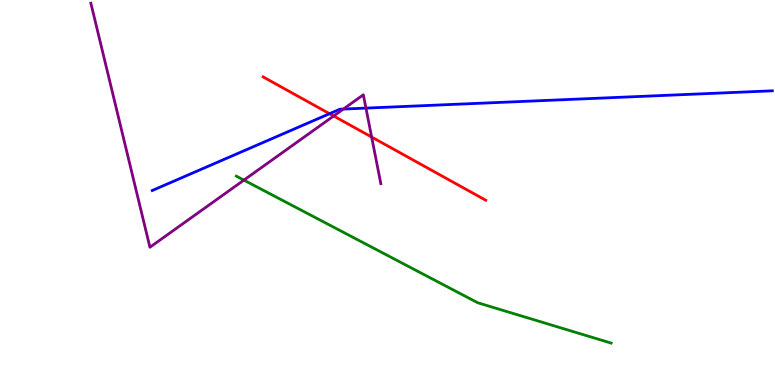[{'lines': ['blue', 'red'], 'intersections': [{'x': 4.25, 'y': 7.05}]}, {'lines': ['green', 'red'], 'intersections': []}, {'lines': ['purple', 'red'], 'intersections': [{'x': 4.31, 'y': 6.99}, {'x': 4.8, 'y': 6.44}]}, {'lines': ['blue', 'green'], 'intersections': []}, {'lines': ['blue', 'purple'], 'intersections': [{'x': 4.43, 'y': 7.17}, {'x': 4.72, 'y': 7.19}]}, {'lines': ['green', 'purple'], 'intersections': [{'x': 3.15, 'y': 5.32}]}]